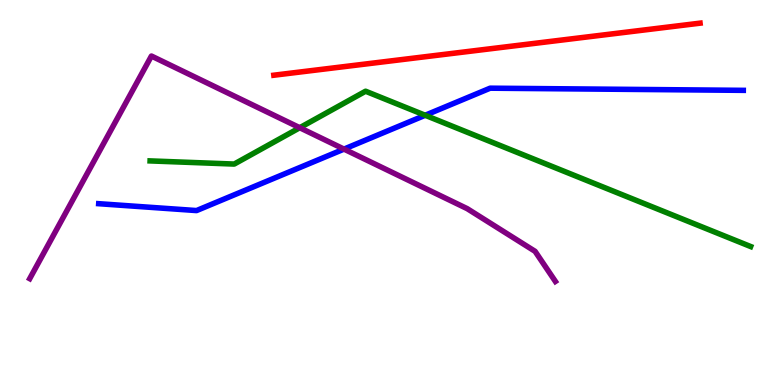[{'lines': ['blue', 'red'], 'intersections': []}, {'lines': ['green', 'red'], 'intersections': []}, {'lines': ['purple', 'red'], 'intersections': []}, {'lines': ['blue', 'green'], 'intersections': [{'x': 5.49, 'y': 7.01}]}, {'lines': ['blue', 'purple'], 'intersections': [{'x': 4.44, 'y': 6.13}]}, {'lines': ['green', 'purple'], 'intersections': [{'x': 3.87, 'y': 6.68}]}]